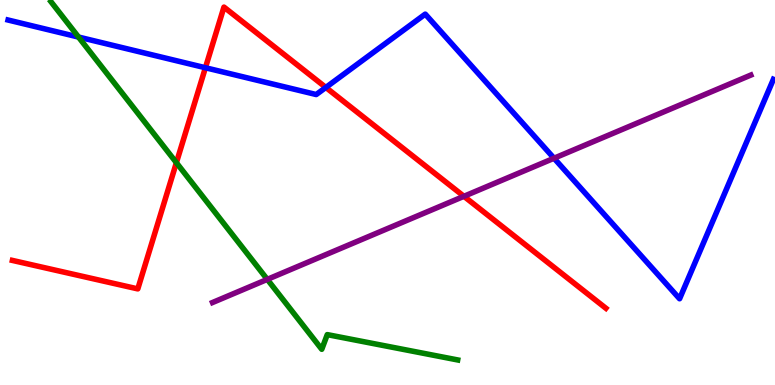[{'lines': ['blue', 'red'], 'intersections': [{'x': 2.65, 'y': 8.24}, {'x': 4.2, 'y': 7.73}]}, {'lines': ['green', 'red'], 'intersections': [{'x': 2.28, 'y': 5.77}]}, {'lines': ['purple', 'red'], 'intersections': [{'x': 5.99, 'y': 4.9}]}, {'lines': ['blue', 'green'], 'intersections': [{'x': 1.01, 'y': 9.04}]}, {'lines': ['blue', 'purple'], 'intersections': [{'x': 7.15, 'y': 5.89}]}, {'lines': ['green', 'purple'], 'intersections': [{'x': 3.45, 'y': 2.74}]}]